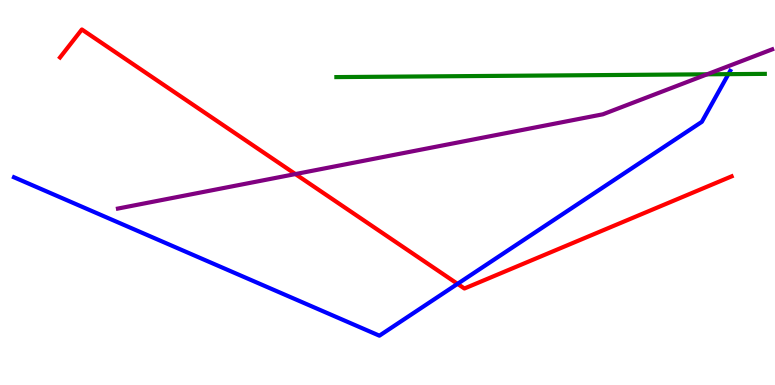[{'lines': ['blue', 'red'], 'intersections': [{'x': 5.9, 'y': 2.63}]}, {'lines': ['green', 'red'], 'intersections': []}, {'lines': ['purple', 'red'], 'intersections': [{'x': 3.81, 'y': 5.48}]}, {'lines': ['blue', 'green'], 'intersections': [{'x': 9.4, 'y': 8.07}]}, {'lines': ['blue', 'purple'], 'intersections': []}, {'lines': ['green', 'purple'], 'intersections': [{'x': 9.12, 'y': 8.07}]}]